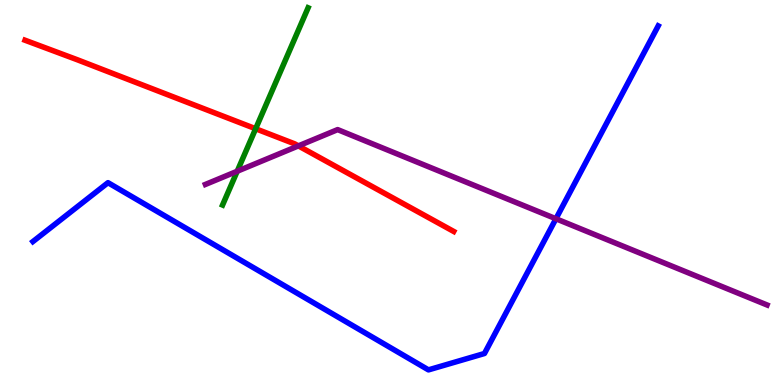[{'lines': ['blue', 'red'], 'intersections': []}, {'lines': ['green', 'red'], 'intersections': [{'x': 3.3, 'y': 6.66}]}, {'lines': ['purple', 'red'], 'intersections': [{'x': 3.85, 'y': 6.21}]}, {'lines': ['blue', 'green'], 'intersections': []}, {'lines': ['blue', 'purple'], 'intersections': [{'x': 7.17, 'y': 4.32}]}, {'lines': ['green', 'purple'], 'intersections': [{'x': 3.06, 'y': 5.55}]}]